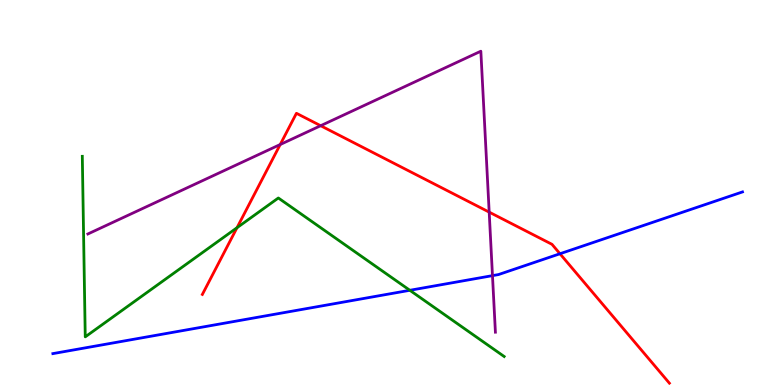[{'lines': ['blue', 'red'], 'intersections': [{'x': 7.23, 'y': 3.41}]}, {'lines': ['green', 'red'], 'intersections': [{'x': 3.06, 'y': 4.08}]}, {'lines': ['purple', 'red'], 'intersections': [{'x': 3.62, 'y': 6.25}, {'x': 4.14, 'y': 6.73}, {'x': 6.31, 'y': 4.49}]}, {'lines': ['blue', 'green'], 'intersections': [{'x': 5.29, 'y': 2.46}]}, {'lines': ['blue', 'purple'], 'intersections': [{'x': 6.35, 'y': 2.84}]}, {'lines': ['green', 'purple'], 'intersections': []}]